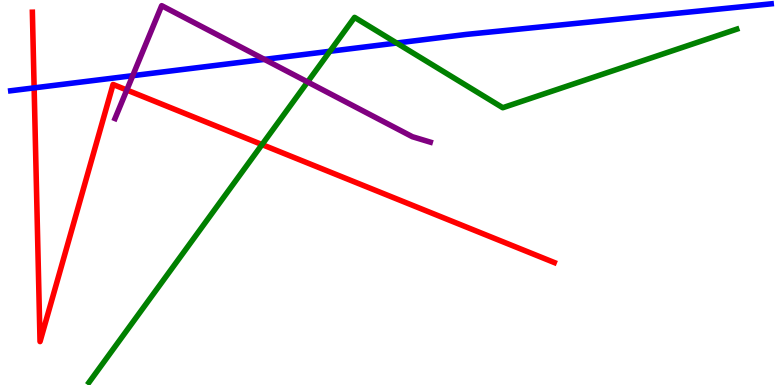[{'lines': ['blue', 'red'], 'intersections': [{'x': 0.44, 'y': 7.72}]}, {'lines': ['green', 'red'], 'intersections': [{'x': 3.38, 'y': 6.24}]}, {'lines': ['purple', 'red'], 'intersections': [{'x': 1.64, 'y': 7.66}]}, {'lines': ['blue', 'green'], 'intersections': [{'x': 4.26, 'y': 8.67}, {'x': 5.12, 'y': 8.88}]}, {'lines': ['blue', 'purple'], 'intersections': [{'x': 1.71, 'y': 8.03}, {'x': 3.41, 'y': 8.46}]}, {'lines': ['green', 'purple'], 'intersections': [{'x': 3.97, 'y': 7.87}]}]